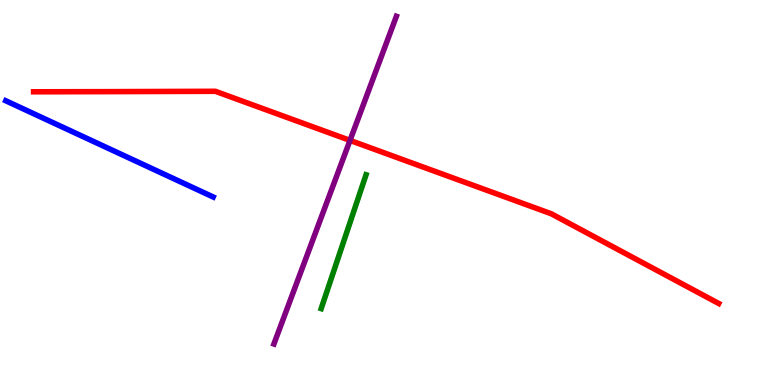[{'lines': ['blue', 'red'], 'intersections': []}, {'lines': ['green', 'red'], 'intersections': []}, {'lines': ['purple', 'red'], 'intersections': [{'x': 4.52, 'y': 6.35}]}, {'lines': ['blue', 'green'], 'intersections': []}, {'lines': ['blue', 'purple'], 'intersections': []}, {'lines': ['green', 'purple'], 'intersections': []}]